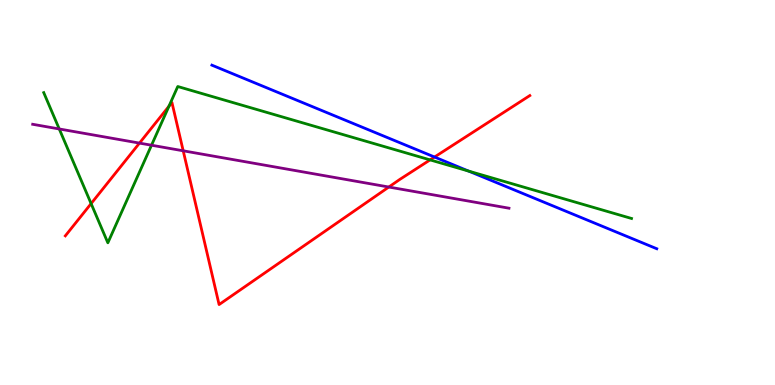[{'lines': ['blue', 'red'], 'intersections': [{'x': 5.61, 'y': 5.92}]}, {'lines': ['green', 'red'], 'intersections': [{'x': 1.18, 'y': 4.71}, {'x': 2.18, 'y': 7.24}, {'x': 5.55, 'y': 5.85}]}, {'lines': ['purple', 'red'], 'intersections': [{'x': 1.8, 'y': 6.28}, {'x': 2.36, 'y': 6.08}, {'x': 5.02, 'y': 5.14}]}, {'lines': ['blue', 'green'], 'intersections': [{'x': 6.05, 'y': 5.56}]}, {'lines': ['blue', 'purple'], 'intersections': []}, {'lines': ['green', 'purple'], 'intersections': [{'x': 0.765, 'y': 6.65}, {'x': 1.95, 'y': 6.23}]}]